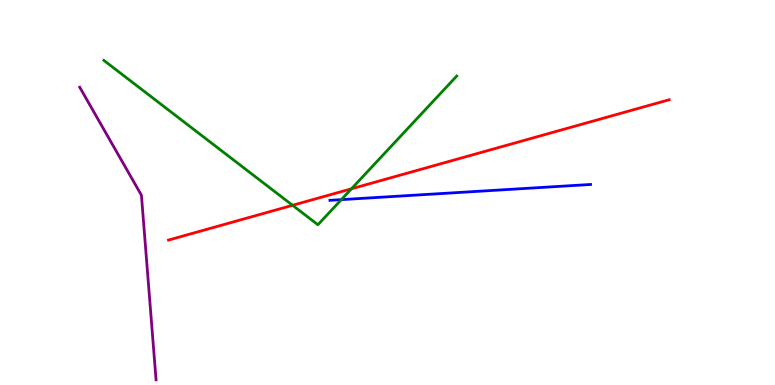[{'lines': ['blue', 'red'], 'intersections': []}, {'lines': ['green', 'red'], 'intersections': [{'x': 3.78, 'y': 4.67}, {'x': 4.54, 'y': 5.1}]}, {'lines': ['purple', 'red'], 'intersections': []}, {'lines': ['blue', 'green'], 'intersections': [{'x': 4.4, 'y': 4.81}]}, {'lines': ['blue', 'purple'], 'intersections': []}, {'lines': ['green', 'purple'], 'intersections': []}]